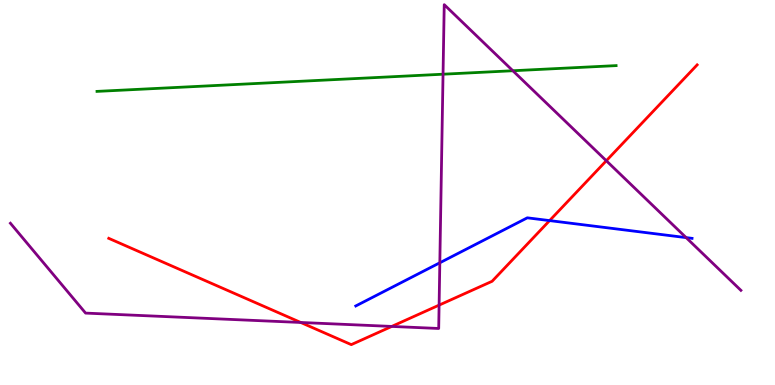[{'lines': ['blue', 'red'], 'intersections': [{'x': 7.09, 'y': 4.27}]}, {'lines': ['green', 'red'], 'intersections': []}, {'lines': ['purple', 'red'], 'intersections': [{'x': 3.88, 'y': 1.62}, {'x': 5.05, 'y': 1.52}, {'x': 5.67, 'y': 2.07}, {'x': 7.82, 'y': 5.82}]}, {'lines': ['blue', 'green'], 'intersections': []}, {'lines': ['blue', 'purple'], 'intersections': [{'x': 5.68, 'y': 3.17}, {'x': 8.85, 'y': 3.83}]}, {'lines': ['green', 'purple'], 'intersections': [{'x': 5.72, 'y': 8.07}, {'x': 6.62, 'y': 8.16}]}]